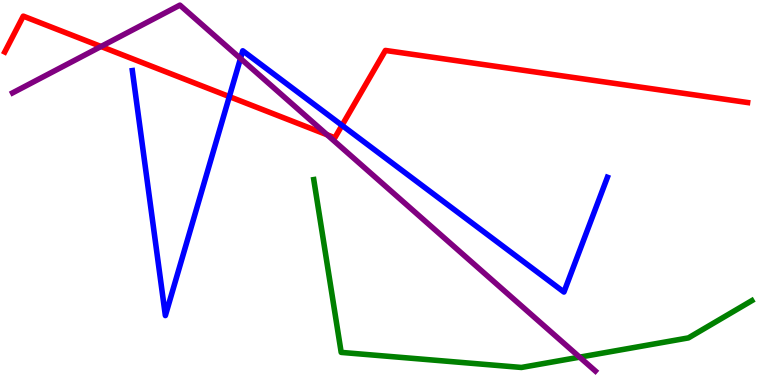[{'lines': ['blue', 'red'], 'intersections': [{'x': 2.96, 'y': 7.49}, {'x': 4.41, 'y': 6.74}]}, {'lines': ['green', 'red'], 'intersections': []}, {'lines': ['purple', 'red'], 'intersections': [{'x': 1.3, 'y': 8.79}, {'x': 4.22, 'y': 6.5}]}, {'lines': ['blue', 'green'], 'intersections': []}, {'lines': ['blue', 'purple'], 'intersections': [{'x': 3.1, 'y': 8.48}]}, {'lines': ['green', 'purple'], 'intersections': [{'x': 7.48, 'y': 0.723}]}]